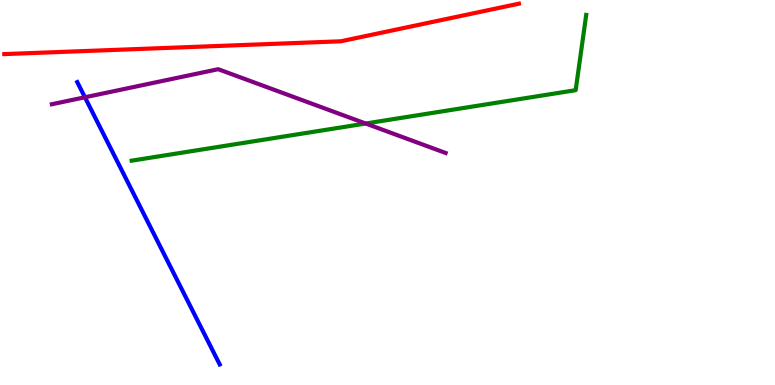[{'lines': ['blue', 'red'], 'intersections': []}, {'lines': ['green', 'red'], 'intersections': []}, {'lines': ['purple', 'red'], 'intersections': []}, {'lines': ['blue', 'green'], 'intersections': []}, {'lines': ['blue', 'purple'], 'intersections': [{'x': 1.1, 'y': 7.47}]}, {'lines': ['green', 'purple'], 'intersections': [{'x': 4.72, 'y': 6.79}]}]